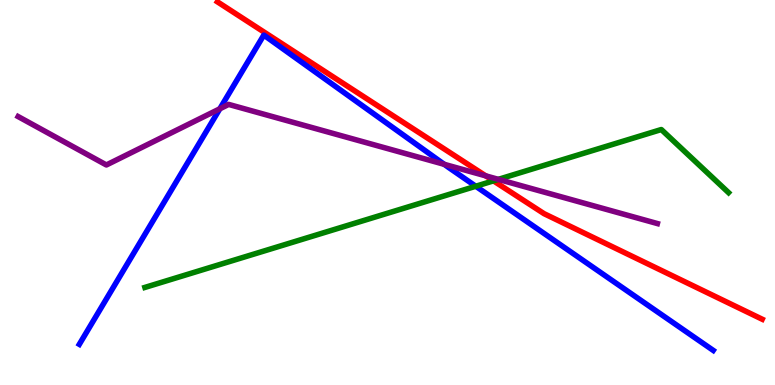[{'lines': ['blue', 'red'], 'intersections': []}, {'lines': ['green', 'red'], 'intersections': [{'x': 6.37, 'y': 5.3}]}, {'lines': ['purple', 'red'], 'intersections': [{'x': 6.27, 'y': 5.43}]}, {'lines': ['blue', 'green'], 'intersections': [{'x': 6.14, 'y': 5.16}]}, {'lines': ['blue', 'purple'], 'intersections': [{'x': 2.84, 'y': 7.17}, {'x': 5.73, 'y': 5.73}]}, {'lines': ['green', 'purple'], 'intersections': [{'x': 6.43, 'y': 5.34}]}]